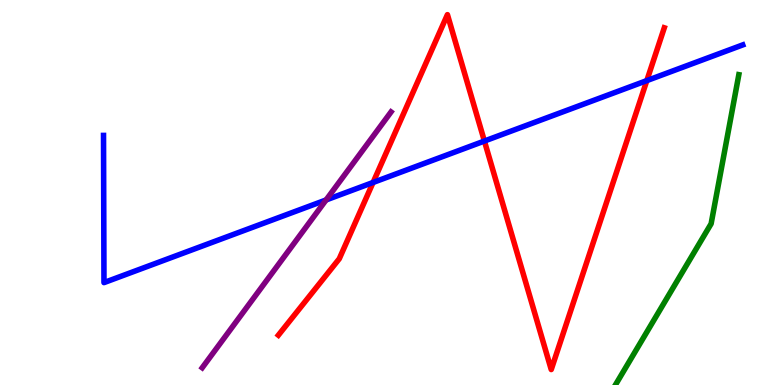[{'lines': ['blue', 'red'], 'intersections': [{'x': 4.81, 'y': 5.26}, {'x': 6.25, 'y': 6.34}, {'x': 8.35, 'y': 7.91}]}, {'lines': ['green', 'red'], 'intersections': []}, {'lines': ['purple', 'red'], 'intersections': []}, {'lines': ['blue', 'green'], 'intersections': []}, {'lines': ['blue', 'purple'], 'intersections': [{'x': 4.21, 'y': 4.81}]}, {'lines': ['green', 'purple'], 'intersections': []}]